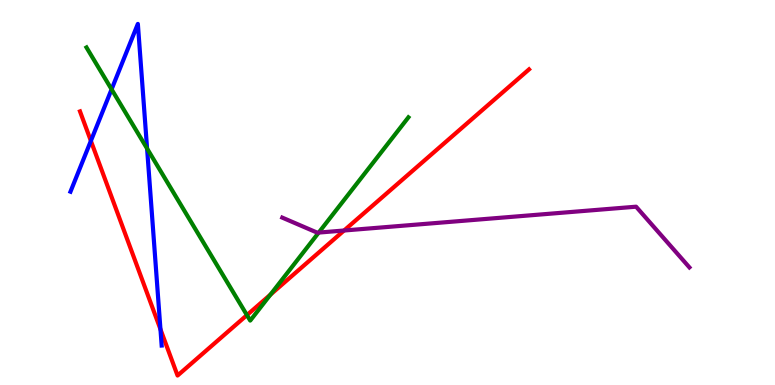[{'lines': ['blue', 'red'], 'intersections': [{'x': 1.17, 'y': 6.34}, {'x': 2.07, 'y': 1.45}]}, {'lines': ['green', 'red'], 'intersections': [{'x': 3.19, 'y': 1.82}, {'x': 3.49, 'y': 2.35}]}, {'lines': ['purple', 'red'], 'intersections': [{'x': 4.44, 'y': 4.01}]}, {'lines': ['blue', 'green'], 'intersections': [{'x': 1.44, 'y': 7.68}, {'x': 1.9, 'y': 6.14}]}, {'lines': ['blue', 'purple'], 'intersections': []}, {'lines': ['green', 'purple'], 'intersections': [{'x': 4.11, 'y': 3.96}]}]